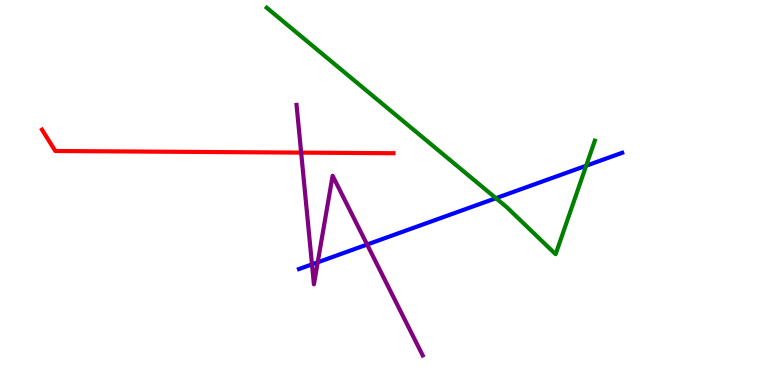[{'lines': ['blue', 'red'], 'intersections': []}, {'lines': ['green', 'red'], 'intersections': []}, {'lines': ['purple', 'red'], 'intersections': [{'x': 3.89, 'y': 6.04}]}, {'lines': ['blue', 'green'], 'intersections': [{'x': 6.4, 'y': 4.85}, {'x': 7.56, 'y': 5.7}]}, {'lines': ['blue', 'purple'], 'intersections': [{'x': 4.03, 'y': 3.13}, {'x': 4.1, 'y': 3.19}, {'x': 4.74, 'y': 3.65}]}, {'lines': ['green', 'purple'], 'intersections': []}]